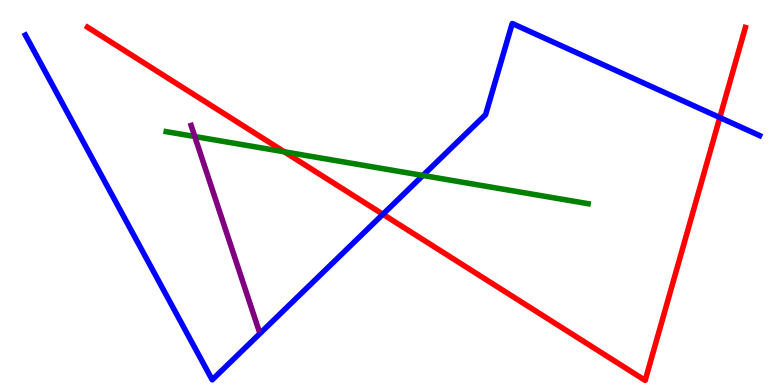[{'lines': ['blue', 'red'], 'intersections': [{'x': 4.94, 'y': 4.43}, {'x': 9.29, 'y': 6.95}]}, {'lines': ['green', 'red'], 'intersections': [{'x': 3.67, 'y': 6.06}]}, {'lines': ['purple', 'red'], 'intersections': []}, {'lines': ['blue', 'green'], 'intersections': [{'x': 5.46, 'y': 5.44}]}, {'lines': ['blue', 'purple'], 'intersections': []}, {'lines': ['green', 'purple'], 'intersections': [{'x': 2.51, 'y': 6.45}]}]